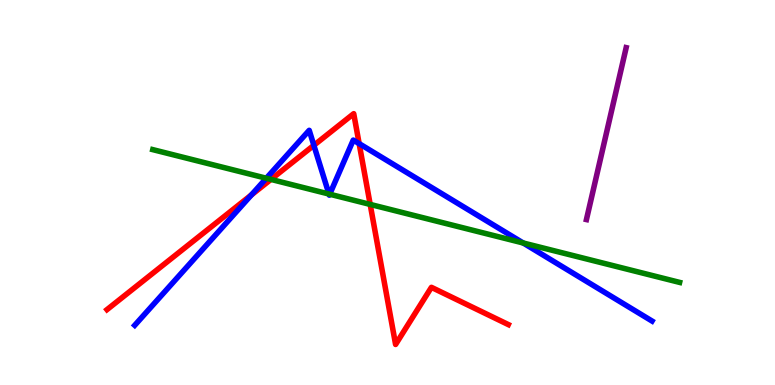[{'lines': ['blue', 'red'], 'intersections': [{'x': 3.24, 'y': 4.94}, {'x': 4.05, 'y': 6.23}, {'x': 4.63, 'y': 6.27}]}, {'lines': ['green', 'red'], 'intersections': [{'x': 3.5, 'y': 5.34}, {'x': 4.78, 'y': 4.69}]}, {'lines': ['purple', 'red'], 'intersections': []}, {'lines': ['blue', 'green'], 'intersections': [{'x': 3.44, 'y': 5.37}, {'x': 4.24, 'y': 4.96}, {'x': 4.25, 'y': 4.96}, {'x': 6.75, 'y': 3.69}]}, {'lines': ['blue', 'purple'], 'intersections': []}, {'lines': ['green', 'purple'], 'intersections': []}]